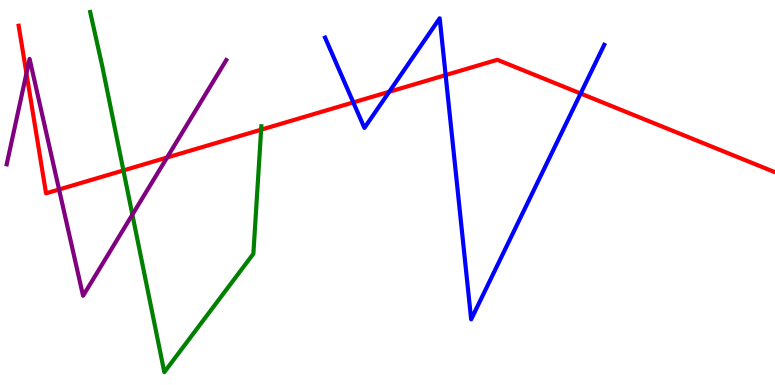[{'lines': ['blue', 'red'], 'intersections': [{'x': 4.56, 'y': 7.34}, {'x': 5.02, 'y': 7.62}, {'x': 5.75, 'y': 8.05}, {'x': 7.49, 'y': 7.57}]}, {'lines': ['green', 'red'], 'intersections': [{'x': 1.59, 'y': 5.57}, {'x': 3.37, 'y': 6.63}]}, {'lines': ['purple', 'red'], 'intersections': [{'x': 0.341, 'y': 8.09}, {'x': 0.762, 'y': 5.08}, {'x': 2.16, 'y': 5.91}]}, {'lines': ['blue', 'green'], 'intersections': []}, {'lines': ['blue', 'purple'], 'intersections': []}, {'lines': ['green', 'purple'], 'intersections': [{'x': 1.71, 'y': 4.43}]}]